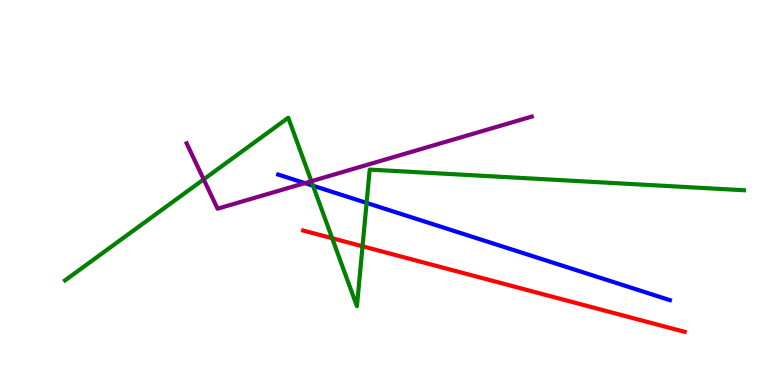[{'lines': ['blue', 'red'], 'intersections': []}, {'lines': ['green', 'red'], 'intersections': [{'x': 4.29, 'y': 3.81}, {'x': 4.68, 'y': 3.6}]}, {'lines': ['purple', 'red'], 'intersections': []}, {'lines': ['blue', 'green'], 'intersections': [{'x': 4.04, 'y': 5.18}, {'x': 4.73, 'y': 4.73}]}, {'lines': ['blue', 'purple'], 'intersections': [{'x': 3.93, 'y': 5.24}]}, {'lines': ['green', 'purple'], 'intersections': [{'x': 2.63, 'y': 5.34}, {'x': 4.02, 'y': 5.29}]}]